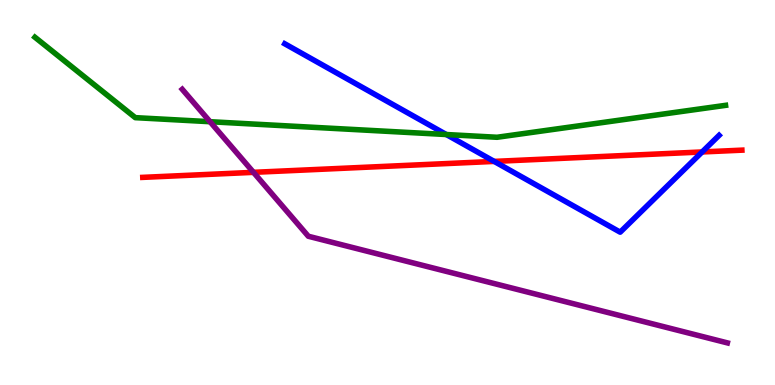[{'lines': ['blue', 'red'], 'intersections': [{'x': 6.38, 'y': 5.81}, {'x': 9.06, 'y': 6.05}]}, {'lines': ['green', 'red'], 'intersections': []}, {'lines': ['purple', 'red'], 'intersections': [{'x': 3.27, 'y': 5.52}]}, {'lines': ['blue', 'green'], 'intersections': [{'x': 5.76, 'y': 6.51}]}, {'lines': ['blue', 'purple'], 'intersections': []}, {'lines': ['green', 'purple'], 'intersections': [{'x': 2.71, 'y': 6.84}]}]